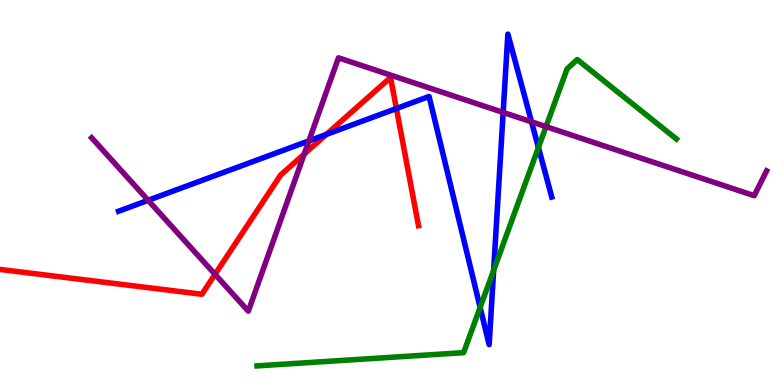[{'lines': ['blue', 'red'], 'intersections': [{'x': 4.21, 'y': 6.51}, {'x': 5.11, 'y': 7.18}]}, {'lines': ['green', 'red'], 'intersections': []}, {'lines': ['purple', 'red'], 'intersections': [{'x': 2.77, 'y': 2.87}, {'x': 3.93, 'y': 6.0}]}, {'lines': ['blue', 'green'], 'intersections': [{'x': 6.2, 'y': 2.02}, {'x': 6.37, 'y': 2.98}, {'x': 6.95, 'y': 6.17}]}, {'lines': ['blue', 'purple'], 'intersections': [{'x': 1.91, 'y': 4.8}, {'x': 3.99, 'y': 6.34}, {'x': 6.49, 'y': 7.08}, {'x': 6.86, 'y': 6.84}]}, {'lines': ['green', 'purple'], 'intersections': [{'x': 7.05, 'y': 6.71}]}]